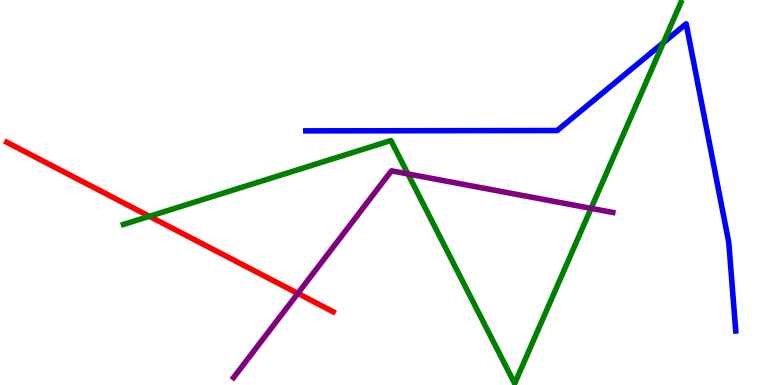[{'lines': ['blue', 'red'], 'intersections': []}, {'lines': ['green', 'red'], 'intersections': [{'x': 1.93, 'y': 4.38}]}, {'lines': ['purple', 'red'], 'intersections': [{'x': 3.84, 'y': 2.38}]}, {'lines': ['blue', 'green'], 'intersections': [{'x': 8.56, 'y': 8.89}]}, {'lines': ['blue', 'purple'], 'intersections': []}, {'lines': ['green', 'purple'], 'intersections': [{'x': 5.26, 'y': 5.48}, {'x': 7.63, 'y': 4.59}]}]